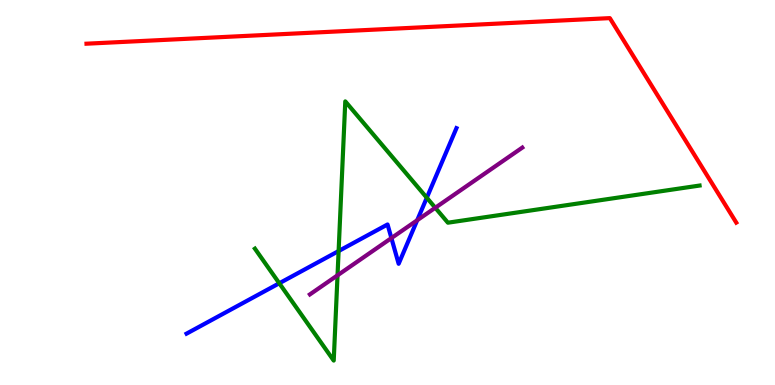[{'lines': ['blue', 'red'], 'intersections': []}, {'lines': ['green', 'red'], 'intersections': []}, {'lines': ['purple', 'red'], 'intersections': []}, {'lines': ['blue', 'green'], 'intersections': [{'x': 3.6, 'y': 2.64}, {'x': 4.37, 'y': 3.48}, {'x': 5.51, 'y': 4.86}]}, {'lines': ['blue', 'purple'], 'intersections': [{'x': 5.05, 'y': 3.82}, {'x': 5.38, 'y': 4.28}]}, {'lines': ['green', 'purple'], 'intersections': [{'x': 4.36, 'y': 2.85}, {'x': 5.62, 'y': 4.6}]}]